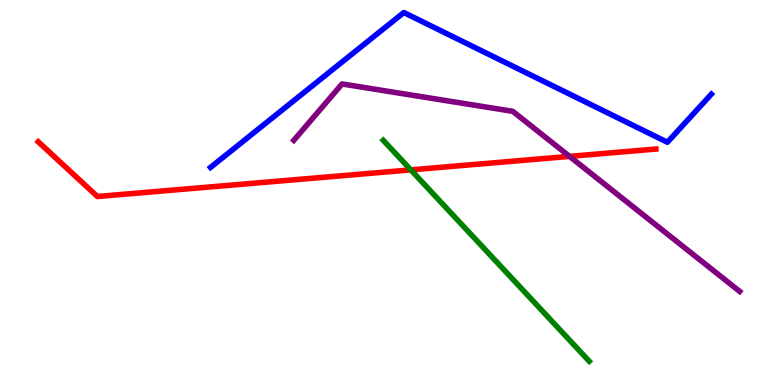[{'lines': ['blue', 'red'], 'intersections': []}, {'lines': ['green', 'red'], 'intersections': [{'x': 5.3, 'y': 5.59}]}, {'lines': ['purple', 'red'], 'intersections': [{'x': 7.35, 'y': 5.94}]}, {'lines': ['blue', 'green'], 'intersections': []}, {'lines': ['blue', 'purple'], 'intersections': []}, {'lines': ['green', 'purple'], 'intersections': []}]